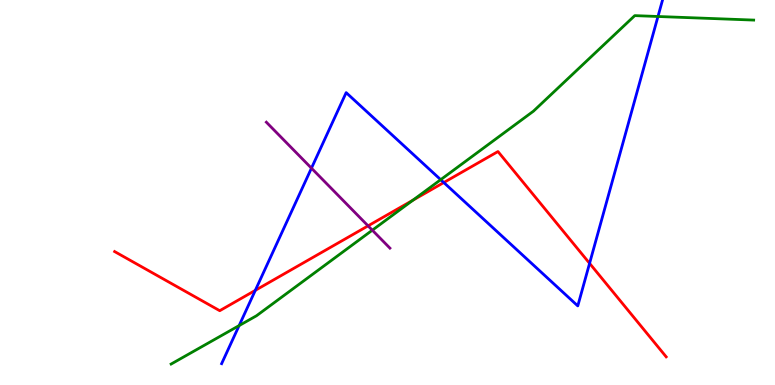[{'lines': ['blue', 'red'], 'intersections': [{'x': 3.29, 'y': 2.46}, {'x': 5.73, 'y': 5.26}, {'x': 7.61, 'y': 3.16}]}, {'lines': ['green', 'red'], 'intersections': [{'x': 5.33, 'y': 4.8}]}, {'lines': ['purple', 'red'], 'intersections': [{'x': 4.75, 'y': 4.13}]}, {'lines': ['blue', 'green'], 'intersections': [{'x': 3.09, 'y': 1.54}, {'x': 5.69, 'y': 5.33}, {'x': 8.49, 'y': 9.57}]}, {'lines': ['blue', 'purple'], 'intersections': [{'x': 4.02, 'y': 5.63}]}, {'lines': ['green', 'purple'], 'intersections': [{'x': 4.8, 'y': 4.02}]}]